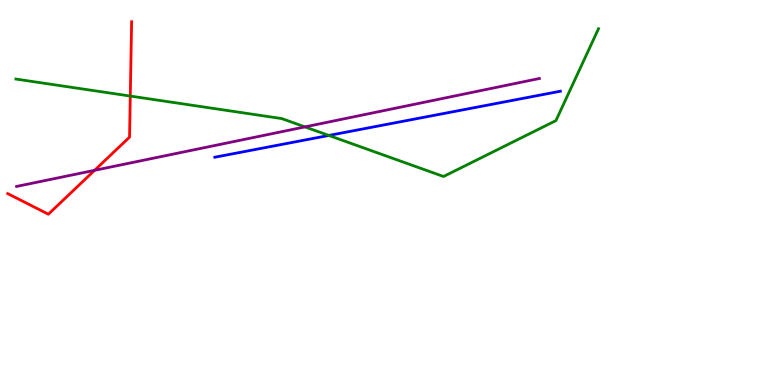[{'lines': ['blue', 'red'], 'intersections': []}, {'lines': ['green', 'red'], 'intersections': [{'x': 1.68, 'y': 7.5}]}, {'lines': ['purple', 'red'], 'intersections': [{'x': 1.22, 'y': 5.58}]}, {'lines': ['blue', 'green'], 'intersections': [{'x': 4.24, 'y': 6.48}]}, {'lines': ['blue', 'purple'], 'intersections': []}, {'lines': ['green', 'purple'], 'intersections': [{'x': 3.93, 'y': 6.7}]}]